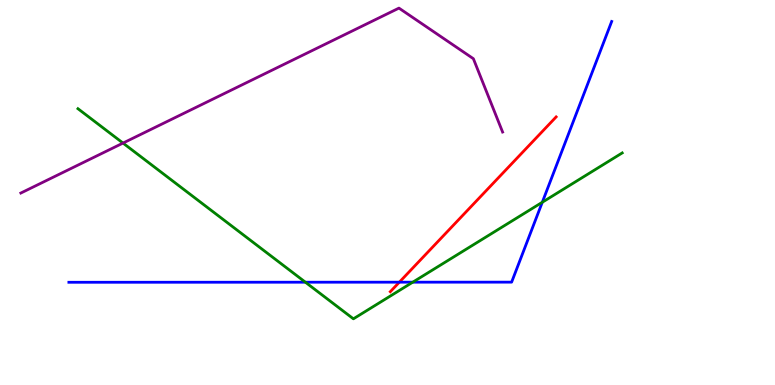[{'lines': ['blue', 'red'], 'intersections': [{'x': 5.15, 'y': 2.67}]}, {'lines': ['green', 'red'], 'intersections': []}, {'lines': ['purple', 'red'], 'intersections': []}, {'lines': ['blue', 'green'], 'intersections': [{'x': 3.94, 'y': 2.67}, {'x': 5.33, 'y': 2.67}, {'x': 7.0, 'y': 4.75}]}, {'lines': ['blue', 'purple'], 'intersections': []}, {'lines': ['green', 'purple'], 'intersections': [{'x': 1.59, 'y': 6.28}]}]